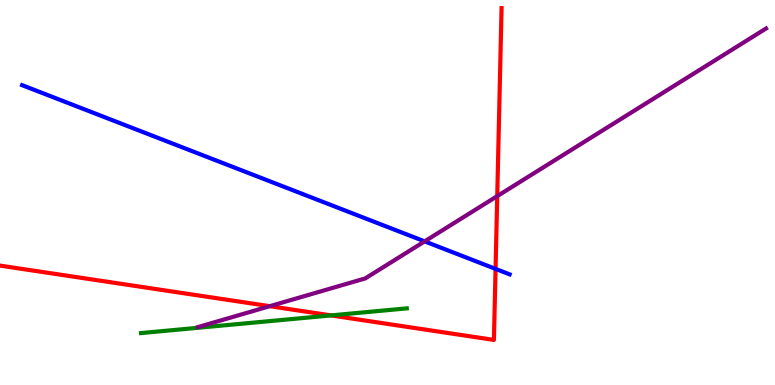[{'lines': ['blue', 'red'], 'intersections': [{'x': 6.39, 'y': 3.02}]}, {'lines': ['green', 'red'], 'intersections': [{'x': 4.27, 'y': 1.81}]}, {'lines': ['purple', 'red'], 'intersections': [{'x': 3.48, 'y': 2.05}, {'x': 6.42, 'y': 4.91}]}, {'lines': ['blue', 'green'], 'intersections': []}, {'lines': ['blue', 'purple'], 'intersections': [{'x': 5.48, 'y': 3.73}]}, {'lines': ['green', 'purple'], 'intersections': []}]